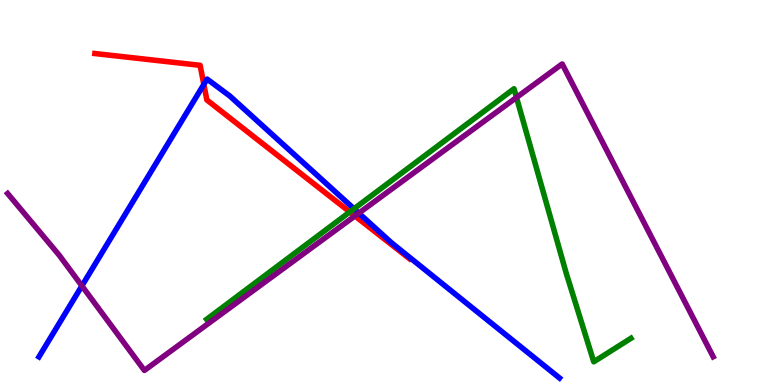[{'lines': ['blue', 'red'], 'intersections': [{'x': 2.63, 'y': 7.81}]}, {'lines': ['green', 'red'], 'intersections': [{'x': 4.51, 'y': 4.5}]}, {'lines': ['purple', 'red'], 'intersections': [{'x': 4.58, 'y': 4.39}]}, {'lines': ['blue', 'green'], 'intersections': [{'x': 4.57, 'y': 4.58}]}, {'lines': ['blue', 'purple'], 'intersections': [{'x': 1.06, 'y': 2.57}, {'x': 4.63, 'y': 4.46}]}, {'lines': ['green', 'purple'], 'intersections': [{'x': 6.66, 'y': 7.47}]}]